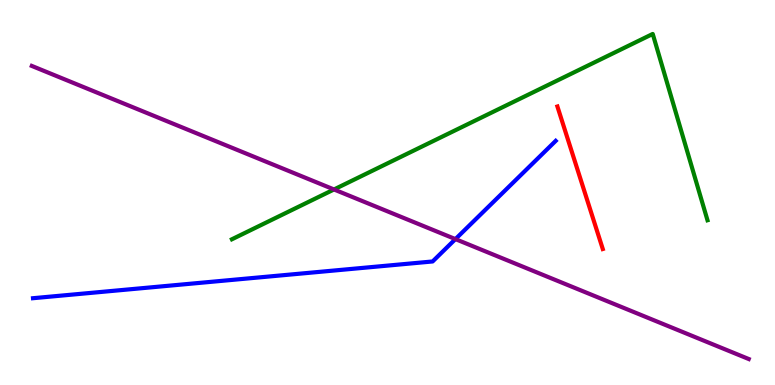[{'lines': ['blue', 'red'], 'intersections': []}, {'lines': ['green', 'red'], 'intersections': []}, {'lines': ['purple', 'red'], 'intersections': []}, {'lines': ['blue', 'green'], 'intersections': []}, {'lines': ['blue', 'purple'], 'intersections': [{'x': 5.88, 'y': 3.79}]}, {'lines': ['green', 'purple'], 'intersections': [{'x': 4.31, 'y': 5.08}]}]